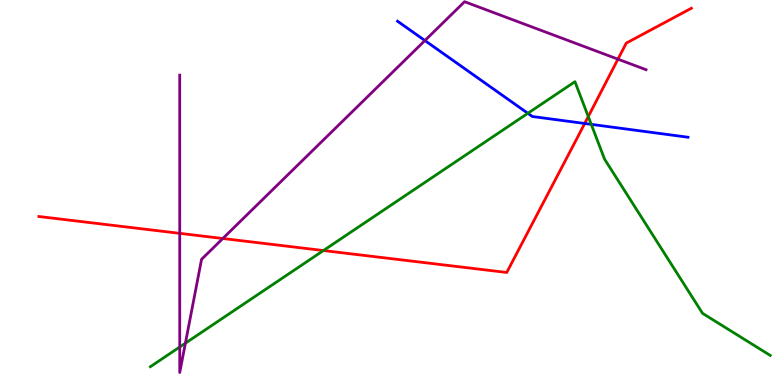[{'lines': ['blue', 'red'], 'intersections': [{'x': 7.54, 'y': 6.79}]}, {'lines': ['green', 'red'], 'intersections': [{'x': 4.17, 'y': 3.49}, {'x': 7.59, 'y': 6.97}]}, {'lines': ['purple', 'red'], 'intersections': [{'x': 2.32, 'y': 3.94}, {'x': 2.87, 'y': 3.81}, {'x': 7.97, 'y': 8.46}]}, {'lines': ['blue', 'green'], 'intersections': [{'x': 6.81, 'y': 7.06}, {'x': 7.63, 'y': 6.77}]}, {'lines': ['blue', 'purple'], 'intersections': [{'x': 5.48, 'y': 8.95}]}, {'lines': ['green', 'purple'], 'intersections': [{'x': 2.32, 'y': 0.987}, {'x': 2.39, 'y': 1.09}]}]